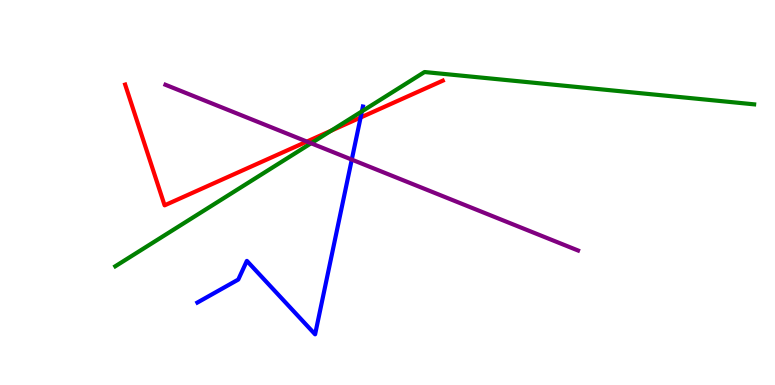[{'lines': ['blue', 'red'], 'intersections': [{'x': 4.65, 'y': 6.95}]}, {'lines': ['green', 'red'], 'intersections': [{'x': 4.27, 'y': 6.6}]}, {'lines': ['purple', 'red'], 'intersections': [{'x': 3.96, 'y': 6.32}]}, {'lines': ['blue', 'green'], 'intersections': [{'x': 4.67, 'y': 7.11}]}, {'lines': ['blue', 'purple'], 'intersections': [{'x': 4.54, 'y': 5.85}]}, {'lines': ['green', 'purple'], 'intersections': [{'x': 4.01, 'y': 6.28}]}]